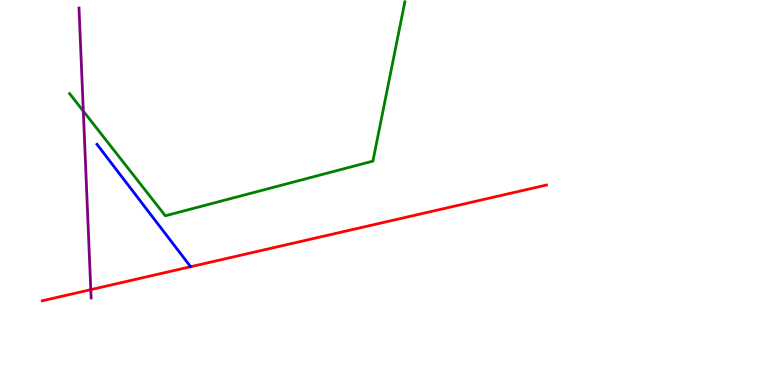[{'lines': ['blue', 'red'], 'intersections': []}, {'lines': ['green', 'red'], 'intersections': []}, {'lines': ['purple', 'red'], 'intersections': [{'x': 1.17, 'y': 2.48}]}, {'lines': ['blue', 'green'], 'intersections': []}, {'lines': ['blue', 'purple'], 'intersections': []}, {'lines': ['green', 'purple'], 'intersections': [{'x': 1.08, 'y': 7.11}]}]